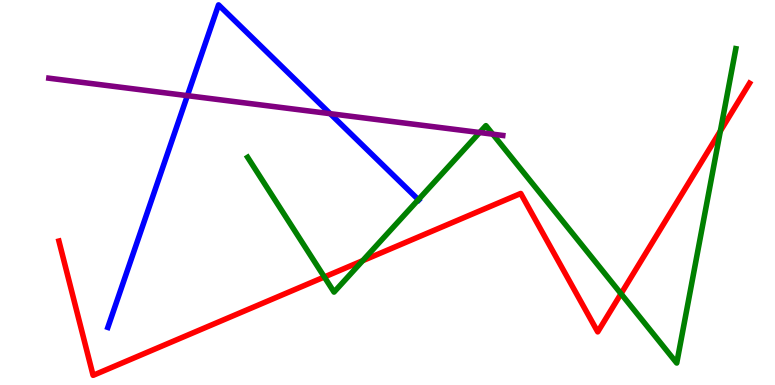[{'lines': ['blue', 'red'], 'intersections': []}, {'lines': ['green', 'red'], 'intersections': [{'x': 4.19, 'y': 2.81}, {'x': 4.68, 'y': 3.23}, {'x': 8.01, 'y': 2.37}, {'x': 9.29, 'y': 6.6}]}, {'lines': ['purple', 'red'], 'intersections': []}, {'lines': ['blue', 'green'], 'intersections': [{'x': 5.4, 'y': 4.81}]}, {'lines': ['blue', 'purple'], 'intersections': [{'x': 2.42, 'y': 7.52}, {'x': 4.26, 'y': 7.05}]}, {'lines': ['green', 'purple'], 'intersections': [{'x': 6.19, 'y': 6.56}, {'x': 6.36, 'y': 6.51}]}]